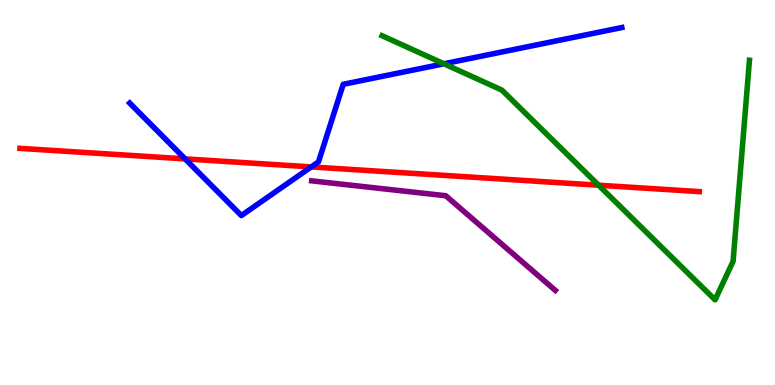[{'lines': ['blue', 'red'], 'intersections': [{'x': 2.39, 'y': 5.87}, {'x': 4.02, 'y': 5.66}]}, {'lines': ['green', 'red'], 'intersections': [{'x': 7.72, 'y': 5.19}]}, {'lines': ['purple', 'red'], 'intersections': []}, {'lines': ['blue', 'green'], 'intersections': [{'x': 5.73, 'y': 8.34}]}, {'lines': ['blue', 'purple'], 'intersections': []}, {'lines': ['green', 'purple'], 'intersections': []}]